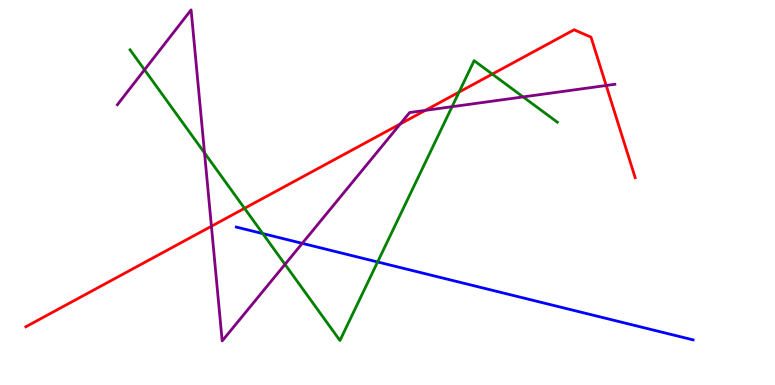[{'lines': ['blue', 'red'], 'intersections': []}, {'lines': ['green', 'red'], 'intersections': [{'x': 3.16, 'y': 4.59}, {'x': 5.92, 'y': 7.61}, {'x': 6.35, 'y': 8.08}]}, {'lines': ['purple', 'red'], 'intersections': [{'x': 2.73, 'y': 4.12}, {'x': 5.16, 'y': 6.78}, {'x': 5.49, 'y': 7.13}, {'x': 7.82, 'y': 7.78}]}, {'lines': ['blue', 'green'], 'intersections': [{'x': 3.39, 'y': 3.93}, {'x': 4.87, 'y': 3.2}]}, {'lines': ['blue', 'purple'], 'intersections': [{'x': 3.9, 'y': 3.68}]}, {'lines': ['green', 'purple'], 'intersections': [{'x': 1.86, 'y': 8.19}, {'x': 2.64, 'y': 6.03}, {'x': 3.68, 'y': 3.13}, {'x': 5.83, 'y': 7.23}, {'x': 6.75, 'y': 7.48}]}]